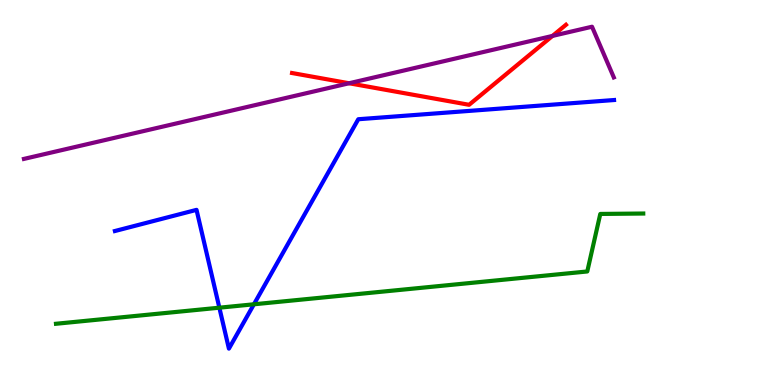[{'lines': ['blue', 'red'], 'intersections': []}, {'lines': ['green', 'red'], 'intersections': []}, {'lines': ['purple', 'red'], 'intersections': [{'x': 4.5, 'y': 7.84}, {'x': 7.13, 'y': 9.07}]}, {'lines': ['blue', 'green'], 'intersections': [{'x': 2.83, 'y': 2.01}, {'x': 3.28, 'y': 2.1}]}, {'lines': ['blue', 'purple'], 'intersections': []}, {'lines': ['green', 'purple'], 'intersections': []}]